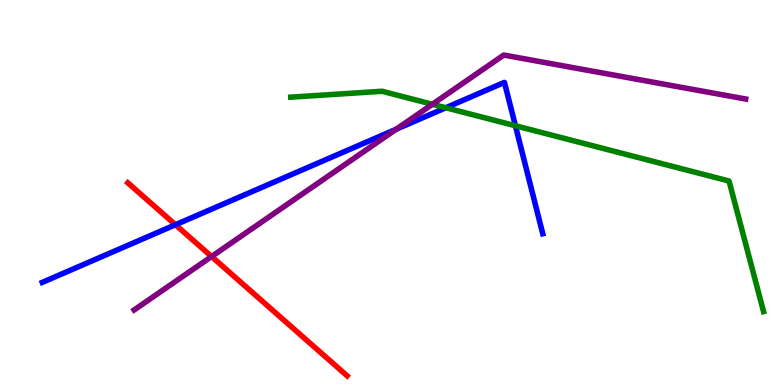[{'lines': ['blue', 'red'], 'intersections': [{'x': 2.26, 'y': 4.16}]}, {'lines': ['green', 'red'], 'intersections': []}, {'lines': ['purple', 'red'], 'intersections': [{'x': 2.73, 'y': 3.34}]}, {'lines': ['blue', 'green'], 'intersections': [{'x': 5.75, 'y': 7.2}, {'x': 6.65, 'y': 6.73}]}, {'lines': ['blue', 'purple'], 'intersections': [{'x': 5.11, 'y': 6.64}]}, {'lines': ['green', 'purple'], 'intersections': [{'x': 5.58, 'y': 7.29}]}]